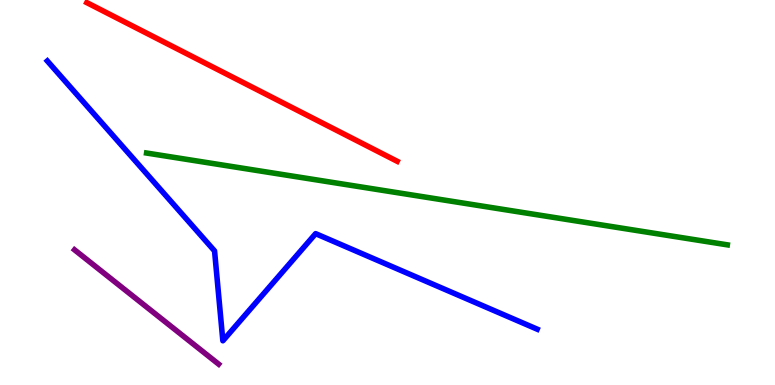[{'lines': ['blue', 'red'], 'intersections': []}, {'lines': ['green', 'red'], 'intersections': []}, {'lines': ['purple', 'red'], 'intersections': []}, {'lines': ['blue', 'green'], 'intersections': []}, {'lines': ['blue', 'purple'], 'intersections': []}, {'lines': ['green', 'purple'], 'intersections': []}]